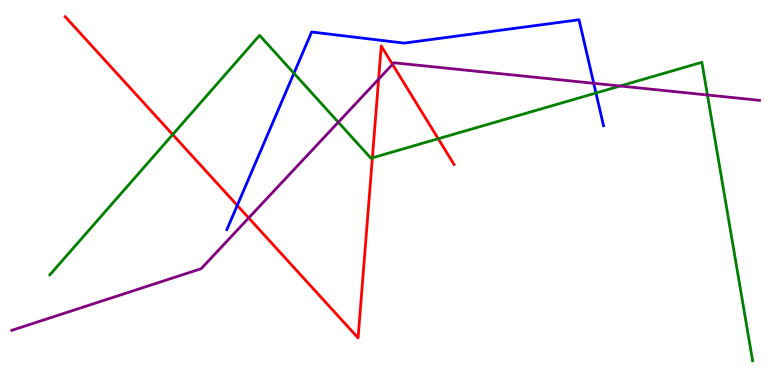[{'lines': ['blue', 'red'], 'intersections': [{'x': 3.06, 'y': 4.67}]}, {'lines': ['green', 'red'], 'intersections': [{'x': 2.23, 'y': 6.5}, {'x': 4.8, 'y': 5.9}, {'x': 5.65, 'y': 6.4}]}, {'lines': ['purple', 'red'], 'intersections': [{'x': 3.21, 'y': 4.34}, {'x': 4.89, 'y': 7.94}, {'x': 5.06, 'y': 8.33}]}, {'lines': ['blue', 'green'], 'intersections': [{'x': 3.79, 'y': 8.1}, {'x': 7.69, 'y': 7.58}]}, {'lines': ['blue', 'purple'], 'intersections': [{'x': 7.66, 'y': 7.84}]}, {'lines': ['green', 'purple'], 'intersections': [{'x': 4.37, 'y': 6.83}, {'x': 8.0, 'y': 7.77}, {'x': 9.13, 'y': 7.53}]}]